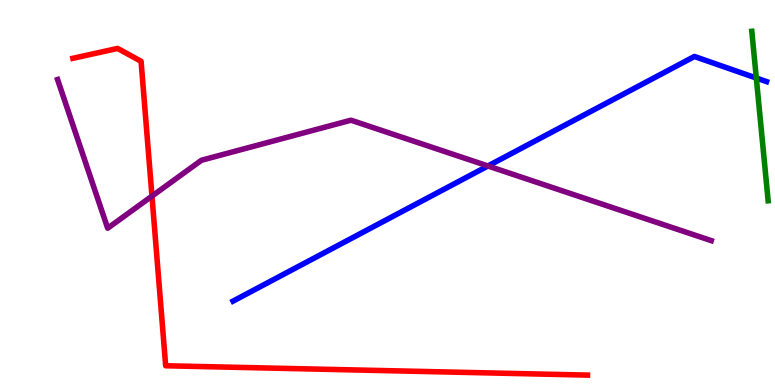[{'lines': ['blue', 'red'], 'intersections': []}, {'lines': ['green', 'red'], 'intersections': []}, {'lines': ['purple', 'red'], 'intersections': [{'x': 1.96, 'y': 4.91}]}, {'lines': ['blue', 'green'], 'intersections': [{'x': 9.76, 'y': 7.97}]}, {'lines': ['blue', 'purple'], 'intersections': [{'x': 6.3, 'y': 5.69}]}, {'lines': ['green', 'purple'], 'intersections': []}]